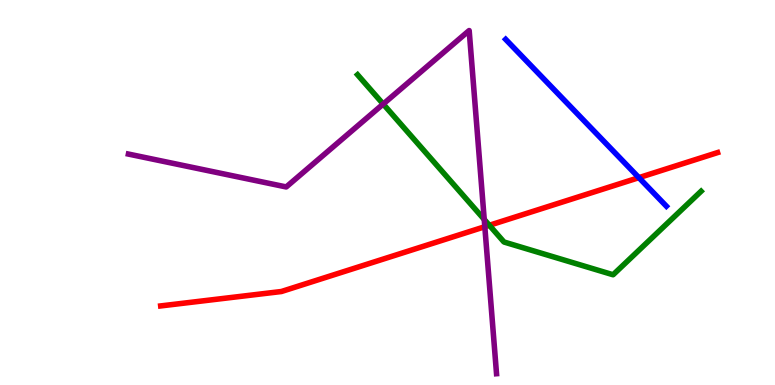[{'lines': ['blue', 'red'], 'intersections': [{'x': 8.24, 'y': 5.39}]}, {'lines': ['green', 'red'], 'intersections': [{'x': 6.31, 'y': 4.15}]}, {'lines': ['purple', 'red'], 'intersections': [{'x': 6.26, 'y': 4.11}]}, {'lines': ['blue', 'green'], 'intersections': []}, {'lines': ['blue', 'purple'], 'intersections': []}, {'lines': ['green', 'purple'], 'intersections': [{'x': 4.94, 'y': 7.3}, {'x': 6.25, 'y': 4.3}]}]